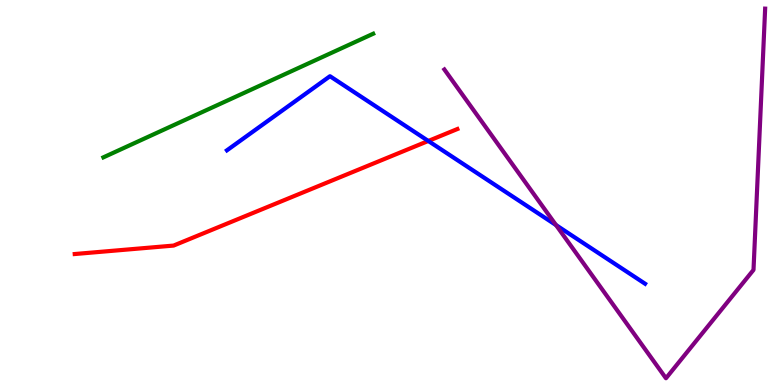[{'lines': ['blue', 'red'], 'intersections': [{'x': 5.53, 'y': 6.34}]}, {'lines': ['green', 'red'], 'intersections': []}, {'lines': ['purple', 'red'], 'intersections': []}, {'lines': ['blue', 'green'], 'intersections': []}, {'lines': ['blue', 'purple'], 'intersections': [{'x': 7.17, 'y': 4.15}]}, {'lines': ['green', 'purple'], 'intersections': []}]